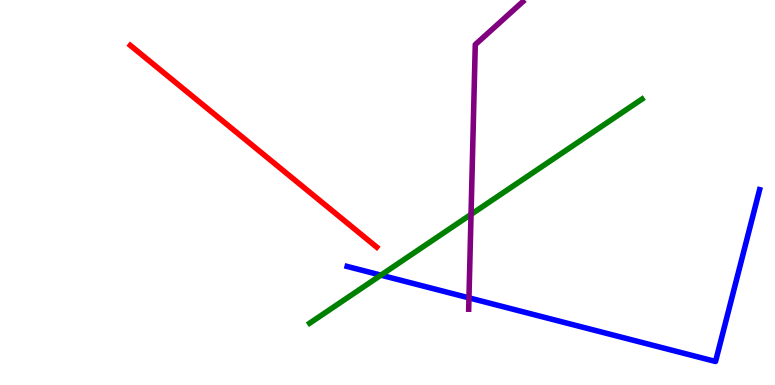[{'lines': ['blue', 'red'], 'intersections': []}, {'lines': ['green', 'red'], 'intersections': []}, {'lines': ['purple', 'red'], 'intersections': []}, {'lines': ['blue', 'green'], 'intersections': [{'x': 4.92, 'y': 2.85}]}, {'lines': ['blue', 'purple'], 'intersections': [{'x': 6.05, 'y': 2.26}]}, {'lines': ['green', 'purple'], 'intersections': [{'x': 6.08, 'y': 4.43}]}]